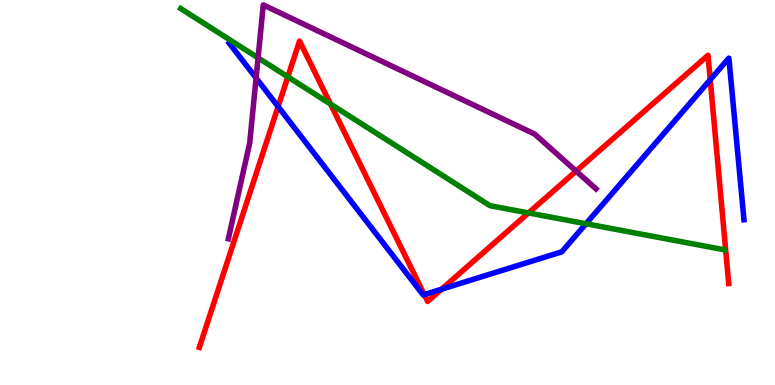[{'lines': ['blue', 'red'], 'intersections': [{'x': 3.59, 'y': 7.23}, {'x': 5.47, 'y': 2.35}, {'x': 5.7, 'y': 2.49}, {'x': 9.16, 'y': 7.93}]}, {'lines': ['green', 'red'], 'intersections': [{'x': 3.71, 'y': 8.0}, {'x': 4.26, 'y': 7.3}, {'x': 6.82, 'y': 4.47}]}, {'lines': ['purple', 'red'], 'intersections': [{'x': 7.43, 'y': 5.56}]}, {'lines': ['blue', 'green'], 'intersections': [{'x': 7.56, 'y': 4.19}]}, {'lines': ['blue', 'purple'], 'intersections': [{'x': 3.3, 'y': 7.97}]}, {'lines': ['green', 'purple'], 'intersections': [{'x': 3.33, 'y': 8.5}]}]